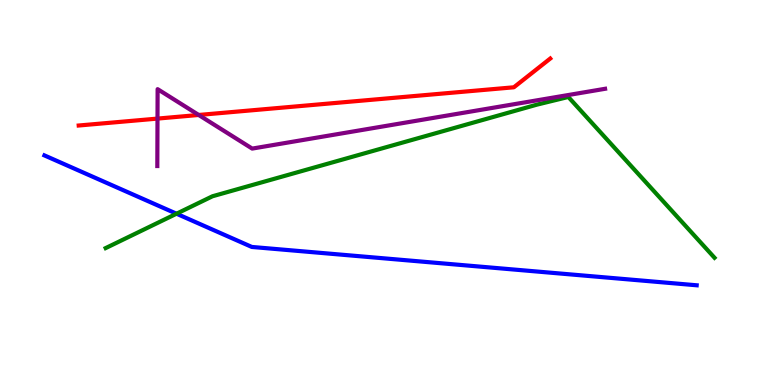[{'lines': ['blue', 'red'], 'intersections': []}, {'lines': ['green', 'red'], 'intersections': []}, {'lines': ['purple', 'red'], 'intersections': [{'x': 2.03, 'y': 6.92}, {'x': 2.56, 'y': 7.01}]}, {'lines': ['blue', 'green'], 'intersections': [{'x': 2.28, 'y': 4.45}]}, {'lines': ['blue', 'purple'], 'intersections': []}, {'lines': ['green', 'purple'], 'intersections': []}]